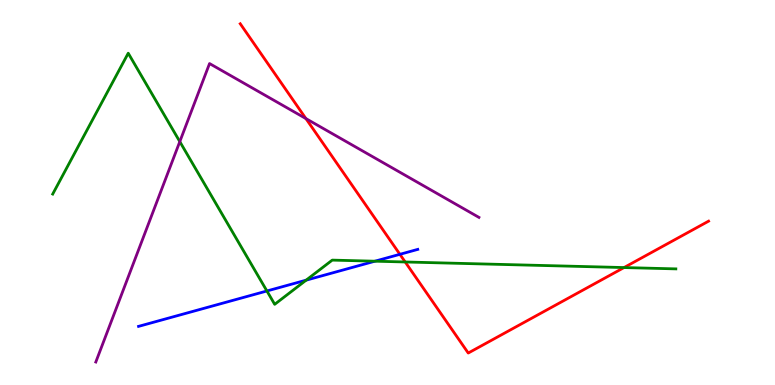[{'lines': ['blue', 'red'], 'intersections': [{'x': 5.16, 'y': 3.39}]}, {'lines': ['green', 'red'], 'intersections': [{'x': 5.23, 'y': 3.2}, {'x': 8.05, 'y': 3.05}]}, {'lines': ['purple', 'red'], 'intersections': [{'x': 3.95, 'y': 6.92}]}, {'lines': ['blue', 'green'], 'intersections': [{'x': 3.44, 'y': 2.44}, {'x': 3.95, 'y': 2.72}, {'x': 4.84, 'y': 3.22}]}, {'lines': ['blue', 'purple'], 'intersections': []}, {'lines': ['green', 'purple'], 'intersections': [{'x': 2.32, 'y': 6.32}]}]